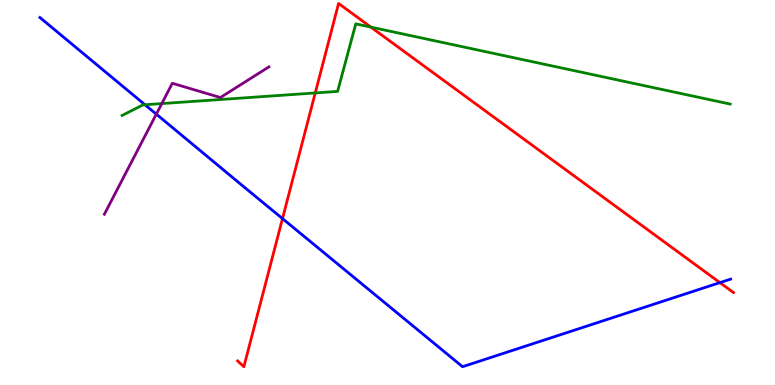[{'lines': ['blue', 'red'], 'intersections': [{'x': 3.65, 'y': 4.32}, {'x': 9.29, 'y': 2.66}]}, {'lines': ['green', 'red'], 'intersections': [{'x': 4.07, 'y': 7.59}, {'x': 4.79, 'y': 9.3}]}, {'lines': ['purple', 'red'], 'intersections': []}, {'lines': ['blue', 'green'], 'intersections': [{'x': 1.87, 'y': 7.28}]}, {'lines': ['blue', 'purple'], 'intersections': [{'x': 2.02, 'y': 7.03}]}, {'lines': ['green', 'purple'], 'intersections': [{'x': 2.09, 'y': 7.31}]}]